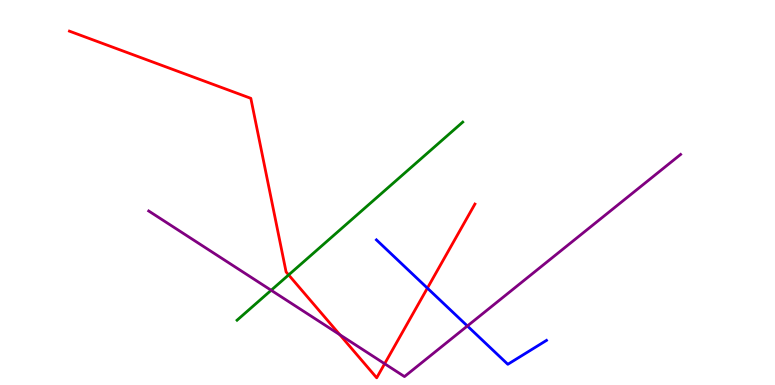[{'lines': ['blue', 'red'], 'intersections': [{'x': 5.51, 'y': 2.52}]}, {'lines': ['green', 'red'], 'intersections': [{'x': 3.72, 'y': 2.86}]}, {'lines': ['purple', 'red'], 'intersections': [{'x': 4.38, 'y': 1.31}, {'x': 4.96, 'y': 0.552}]}, {'lines': ['blue', 'green'], 'intersections': []}, {'lines': ['blue', 'purple'], 'intersections': [{'x': 6.03, 'y': 1.53}]}, {'lines': ['green', 'purple'], 'intersections': [{'x': 3.5, 'y': 2.46}]}]